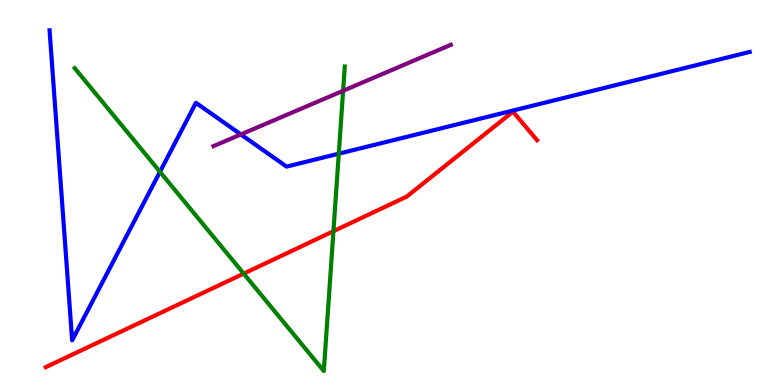[{'lines': ['blue', 'red'], 'intersections': []}, {'lines': ['green', 'red'], 'intersections': [{'x': 3.14, 'y': 2.89}, {'x': 4.3, 'y': 3.99}]}, {'lines': ['purple', 'red'], 'intersections': []}, {'lines': ['blue', 'green'], 'intersections': [{'x': 2.06, 'y': 5.54}, {'x': 4.37, 'y': 6.01}]}, {'lines': ['blue', 'purple'], 'intersections': [{'x': 3.11, 'y': 6.51}]}, {'lines': ['green', 'purple'], 'intersections': [{'x': 4.43, 'y': 7.64}]}]